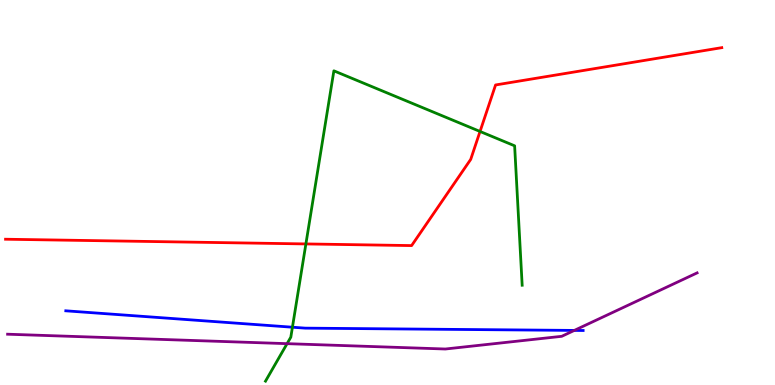[{'lines': ['blue', 'red'], 'intersections': []}, {'lines': ['green', 'red'], 'intersections': [{'x': 3.95, 'y': 3.66}, {'x': 6.19, 'y': 6.59}]}, {'lines': ['purple', 'red'], 'intersections': []}, {'lines': ['blue', 'green'], 'intersections': [{'x': 3.77, 'y': 1.5}]}, {'lines': ['blue', 'purple'], 'intersections': [{'x': 7.41, 'y': 1.42}]}, {'lines': ['green', 'purple'], 'intersections': [{'x': 3.7, 'y': 1.07}]}]